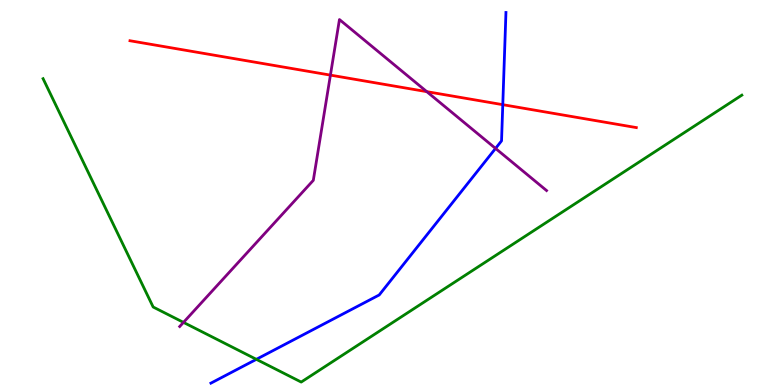[{'lines': ['blue', 'red'], 'intersections': [{'x': 6.49, 'y': 7.28}]}, {'lines': ['green', 'red'], 'intersections': []}, {'lines': ['purple', 'red'], 'intersections': [{'x': 4.26, 'y': 8.05}, {'x': 5.51, 'y': 7.62}]}, {'lines': ['blue', 'green'], 'intersections': [{'x': 3.31, 'y': 0.667}]}, {'lines': ['blue', 'purple'], 'intersections': [{'x': 6.39, 'y': 6.14}]}, {'lines': ['green', 'purple'], 'intersections': [{'x': 2.37, 'y': 1.63}]}]